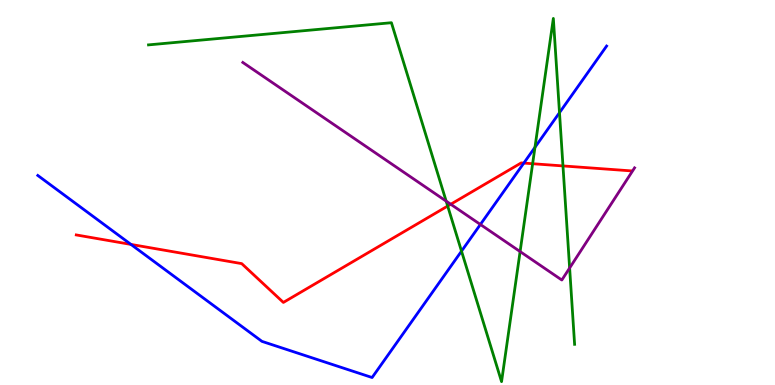[{'lines': ['blue', 'red'], 'intersections': [{'x': 1.69, 'y': 3.65}, {'x': 6.76, 'y': 5.76}]}, {'lines': ['green', 'red'], 'intersections': [{'x': 5.78, 'y': 4.65}, {'x': 6.87, 'y': 5.75}, {'x': 7.26, 'y': 5.69}]}, {'lines': ['purple', 'red'], 'intersections': [{'x': 5.82, 'y': 4.69}]}, {'lines': ['blue', 'green'], 'intersections': [{'x': 5.96, 'y': 3.48}, {'x': 6.9, 'y': 6.17}, {'x': 7.22, 'y': 7.07}]}, {'lines': ['blue', 'purple'], 'intersections': [{'x': 6.2, 'y': 4.17}]}, {'lines': ['green', 'purple'], 'intersections': [{'x': 5.76, 'y': 4.78}, {'x': 6.71, 'y': 3.47}, {'x': 7.35, 'y': 3.04}]}]